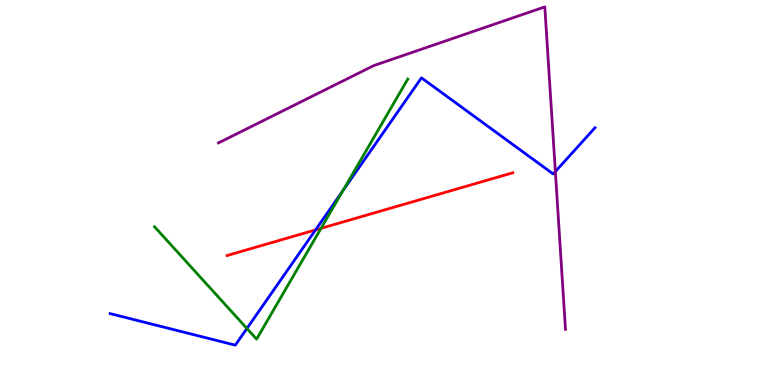[{'lines': ['blue', 'red'], 'intersections': [{'x': 4.07, 'y': 4.03}]}, {'lines': ['green', 'red'], 'intersections': [{'x': 4.14, 'y': 4.07}]}, {'lines': ['purple', 'red'], 'intersections': []}, {'lines': ['blue', 'green'], 'intersections': [{'x': 3.19, 'y': 1.47}, {'x': 4.43, 'y': 5.06}]}, {'lines': ['blue', 'purple'], 'intersections': [{'x': 7.17, 'y': 5.54}]}, {'lines': ['green', 'purple'], 'intersections': []}]